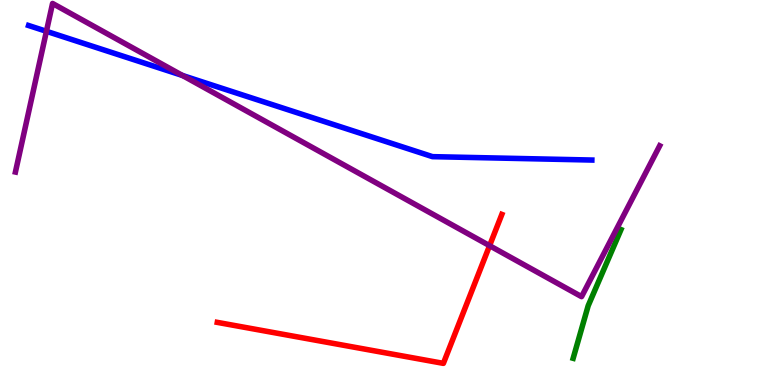[{'lines': ['blue', 'red'], 'intersections': []}, {'lines': ['green', 'red'], 'intersections': []}, {'lines': ['purple', 'red'], 'intersections': [{'x': 6.32, 'y': 3.62}]}, {'lines': ['blue', 'green'], 'intersections': []}, {'lines': ['blue', 'purple'], 'intersections': [{'x': 0.599, 'y': 9.19}, {'x': 2.35, 'y': 8.04}]}, {'lines': ['green', 'purple'], 'intersections': []}]